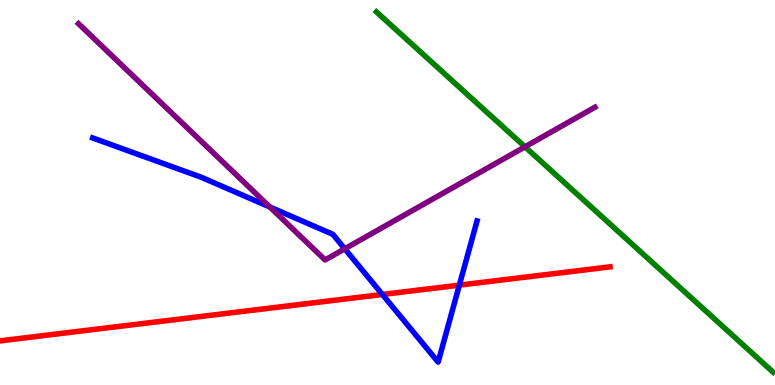[{'lines': ['blue', 'red'], 'intersections': [{'x': 4.93, 'y': 2.35}, {'x': 5.93, 'y': 2.59}]}, {'lines': ['green', 'red'], 'intersections': []}, {'lines': ['purple', 'red'], 'intersections': []}, {'lines': ['blue', 'green'], 'intersections': []}, {'lines': ['blue', 'purple'], 'intersections': [{'x': 3.48, 'y': 4.62}, {'x': 4.45, 'y': 3.54}]}, {'lines': ['green', 'purple'], 'intersections': [{'x': 6.77, 'y': 6.19}]}]